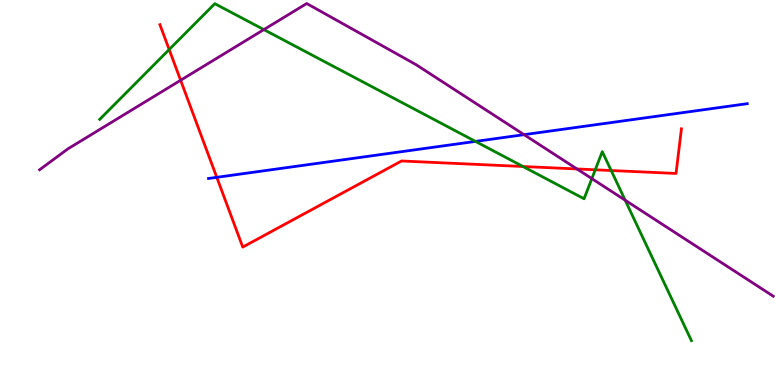[{'lines': ['blue', 'red'], 'intersections': [{'x': 2.8, 'y': 5.39}]}, {'lines': ['green', 'red'], 'intersections': [{'x': 2.18, 'y': 8.71}, {'x': 6.75, 'y': 5.68}, {'x': 7.68, 'y': 5.59}, {'x': 7.89, 'y': 5.57}]}, {'lines': ['purple', 'red'], 'intersections': [{'x': 2.33, 'y': 7.92}, {'x': 7.44, 'y': 5.61}]}, {'lines': ['blue', 'green'], 'intersections': [{'x': 6.14, 'y': 6.33}]}, {'lines': ['blue', 'purple'], 'intersections': [{'x': 6.76, 'y': 6.5}]}, {'lines': ['green', 'purple'], 'intersections': [{'x': 3.4, 'y': 9.23}, {'x': 7.64, 'y': 5.36}, {'x': 8.07, 'y': 4.8}]}]